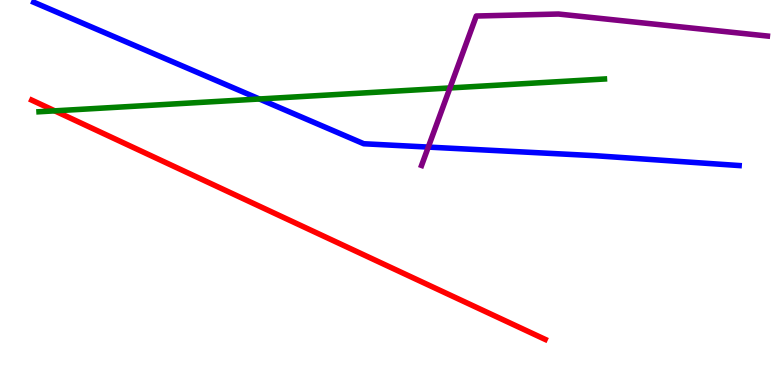[{'lines': ['blue', 'red'], 'intersections': []}, {'lines': ['green', 'red'], 'intersections': [{'x': 0.706, 'y': 7.12}]}, {'lines': ['purple', 'red'], 'intersections': []}, {'lines': ['blue', 'green'], 'intersections': [{'x': 3.35, 'y': 7.43}]}, {'lines': ['blue', 'purple'], 'intersections': [{'x': 5.53, 'y': 6.18}]}, {'lines': ['green', 'purple'], 'intersections': [{'x': 5.81, 'y': 7.72}]}]